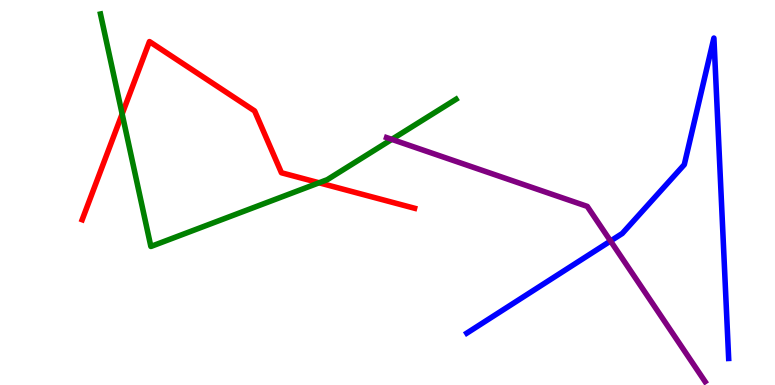[{'lines': ['blue', 'red'], 'intersections': []}, {'lines': ['green', 'red'], 'intersections': [{'x': 1.58, 'y': 7.04}, {'x': 4.12, 'y': 5.25}]}, {'lines': ['purple', 'red'], 'intersections': []}, {'lines': ['blue', 'green'], 'intersections': []}, {'lines': ['blue', 'purple'], 'intersections': [{'x': 7.88, 'y': 3.74}]}, {'lines': ['green', 'purple'], 'intersections': [{'x': 5.06, 'y': 6.38}]}]